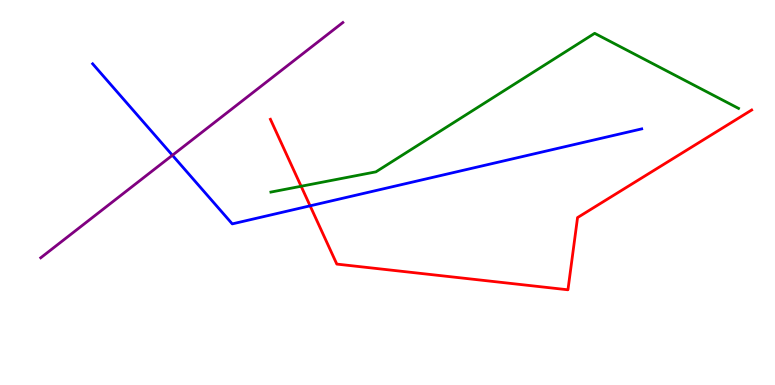[{'lines': ['blue', 'red'], 'intersections': [{'x': 4.0, 'y': 4.65}]}, {'lines': ['green', 'red'], 'intersections': [{'x': 3.89, 'y': 5.16}]}, {'lines': ['purple', 'red'], 'intersections': []}, {'lines': ['blue', 'green'], 'intersections': []}, {'lines': ['blue', 'purple'], 'intersections': [{'x': 2.22, 'y': 5.97}]}, {'lines': ['green', 'purple'], 'intersections': []}]